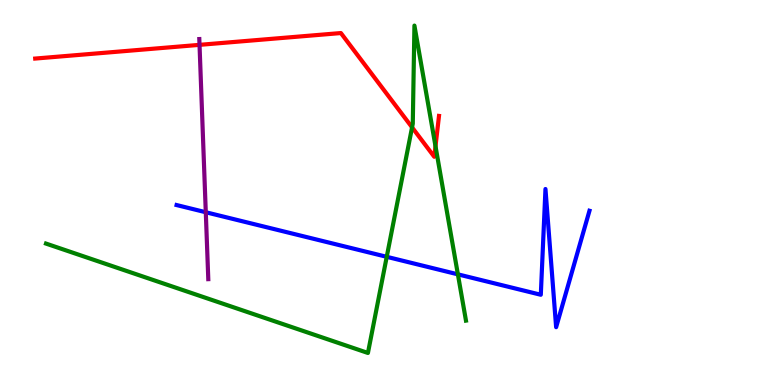[{'lines': ['blue', 'red'], 'intersections': []}, {'lines': ['green', 'red'], 'intersections': [{'x': 5.32, 'y': 6.69}, {'x': 5.62, 'y': 6.2}]}, {'lines': ['purple', 'red'], 'intersections': [{'x': 2.57, 'y': 8.84}]}, {'lines': ['blue', 'green'], 'intersections': [{'x': 4.99, 'y': 3.33}, {'x': 5.91, 'y': 2.87}]}, {'lines': ['blue', 'purple'], 'intersections': [{'x': 2.66, 'y': 4.49}]}, {'lines': ['green', 'purple'], 'intersections': []}]